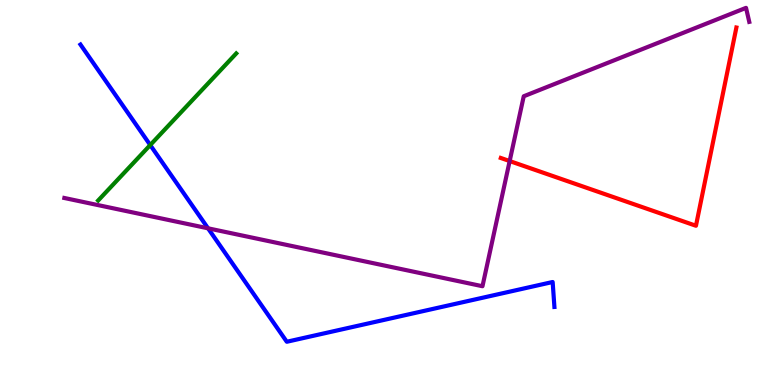[{'lines': ['blue', 'red'], 'intersections': []}, {'lines': ['green', 'red'], 'intersections': []}, {'lines': ['purple', 'red'], 'intersections': [{'x': 6.58, 'y': 5.82}]}, {'lines': ['blue', 'green'], 'intersections': [{'x': 1.94, 'y': 6.23}]}, {'lines': ['blue', 'purple'], 'intersections': [{'x': 2.68, 'y': 4.07}]}, {'lines': ['green', 'purple'], 'intersections': []}]